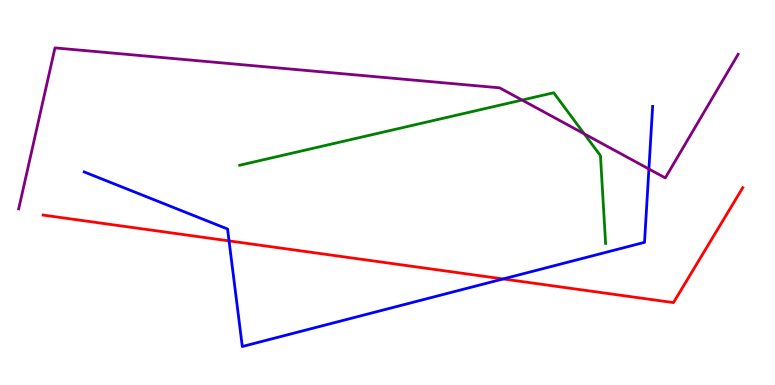[{'lines': ['blue', 'red'], 'intersections': [{'x': 2.96, 'y': 3.74}, {'x': 6.49, 'y': 2.75}]}, {'lines': ['green', 'red'], 'intersections': []}, {'lines': ['purple', 'red'], 'intersections': []}, {'lines': ['blue', 'green'], 'intersections': []}, {'lines': ['blue', 'purple'], 'intersections': [{'x': 8.37, 'y': 5.61}]}, {'lines': ['green', 'purple'], 'intersections': [{'x': 6.74, 'y': 7.4}, {'x': 7.54, 'y': 6.52}]}]